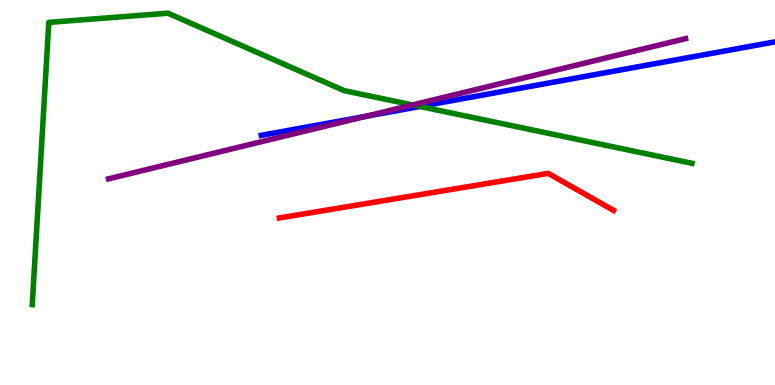[{'lines': ['blue', 'red'], 'intersections': []}, {'lines': ['green', 'red'], 'intersections': []}, {'lines': ['purple', 'red'], 'intersections': []}, {'lines': ['blue', 'green'], 'intersections': [{'x': 5.42, 'y': 7.23}]}, {'lines': ['blue', 'purple'], 'intersections': [{'x': 4.72, 'y': 6.98}]}, {'lines': ['green', 'purple'], 'intersections': [{'x': 5.32, 'y': 7.27}]}]